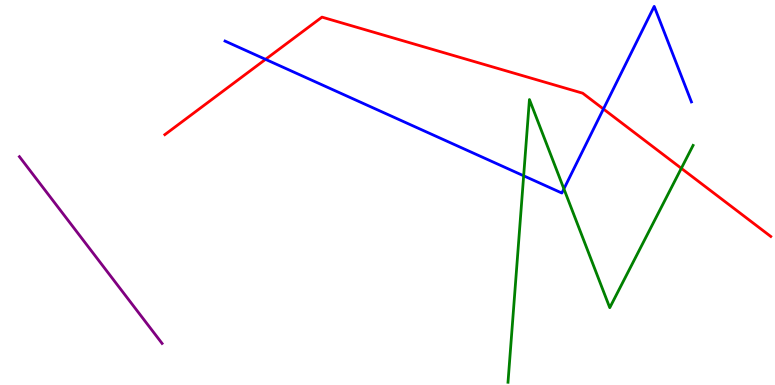[{'lines': ['blue', 'red'], 'intersections': [{'x': 3.43, 'y': 8.46}, {'x': 7.79, 'y': 7.17}]}, {'lines': ['green', 'red'], 'intersections': [{'x': 8.79, 'y': 5.63}]}, {'lines': ['purple', 'red'], 'intersections': []}, {'lines': ['blue', 'green'], 'intersections': [{'x': 6.76, 'y': 5.43}, {'x': 7.28, 'y': 5.09}]}, {'lines': ['blue', 'purple'], 'intersections': []}, {'lines': ['green', 'purple'], 'intersections': []}]